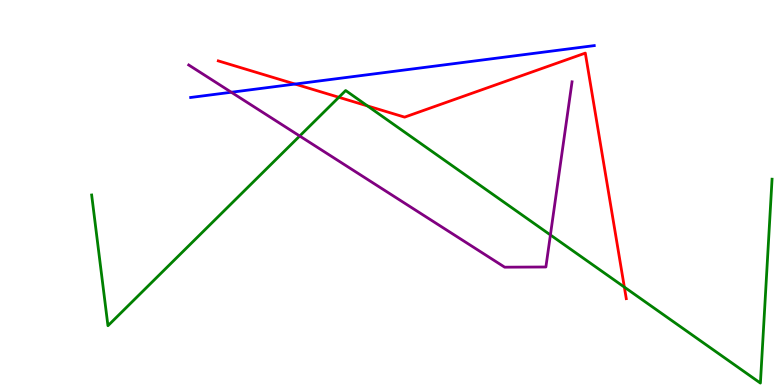[{'lines': ['blue', 'red'], 'intersections': [{'x': 3.81, 'y': 7.82}]}, {'lines': ['green', 'red'], 'intersections': [{'x': 4.37, 'y': 7.47}, {'x': 4.74, 'y': 7.25}, {'x': 8.06, 'y': 2.54}]}, {'lines': ['purple', 'red'], 'intersections': []}, {'lines': ['blue', 'green'], 'intersections': []}, {'lines': ['blue', 'purple'], 'intersections': [{'x': 2.98, 'y': 7.6}]}, {'lines': ['green', 'purple'], 'intersections': [{'x': 3.87, 'y': 6.47}, {'x': 7.1, 'y': 3.9}]}]